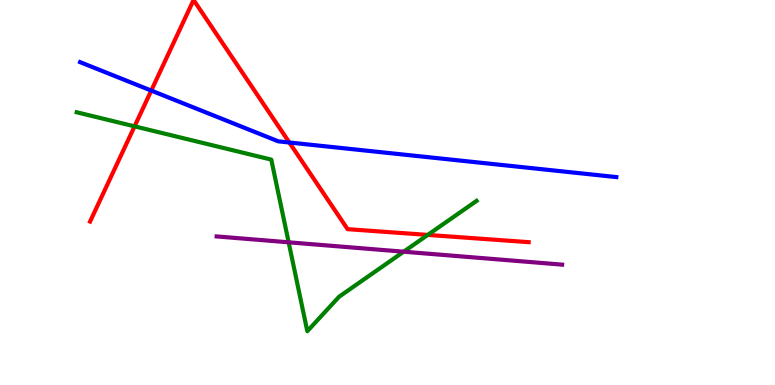[{'lines': ['blue', 'red'], 'intersections': [{'x': 1.95, 'y': 7.65}, {'x': 3.73, 'y': 6.3}]}, {'lines': ['green', 'red'], 'intersections': [{'x': 1.74, 'y': 6.72}, {'x': 5.52, 'y': 3.9}]}, {'lines': ['purple', 'red'], 'intersections': []}, {'lines': ['blue', 'green'], 'intersections': []}, {'lines': ['blue', 'purple'], 'intersections': []}, {'lines': ['green', 'purple'], 'intersections': [{'x': 3.72, 'y': 3.71}, {'x': 5.21, 'y': 3.46}]}]